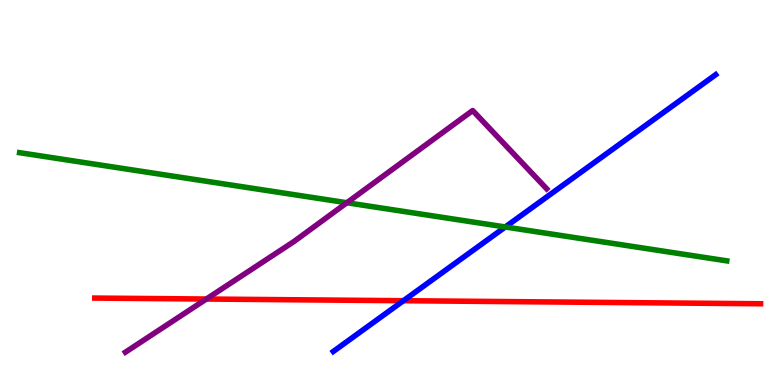[{'lines': ['blue', 'red'], 'intersections': [{'x': 5.21, 'y': 2.19}]}, {'lines': ['green', 'red'], 'intersections': []}, {'lines': ['purple', 'red'], 'intersections': [{'x': 2.66, 'y': 2.23}]}, {'lines': ['blue', 'green'], 'intersections': [{'x': 6.52, 'y': 4.1}]}, {'lines': ['blue', 'purple'], 'intersections': []}, {'lines': ['green', 'purple'], 'intersections': [{'x': 4.48, 'y': 4.73}]}]